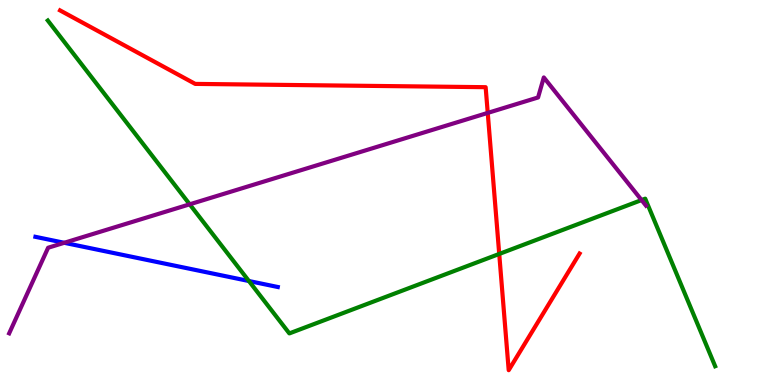[{'lines': ['blue', 'red'], 'intersections': []}, {'lines': ['green', 'red'], 'intersections': [{'x': 6.44, 'y': 3.4}]}, {'lines': ['purple', 'red'], 'intersections': [{'x': 6.29, 'y': 7.07}]}, {'lines': ['blue', 'green'], 'intersections': [{'x': 3.21, 'y': 2.7}]}, {'lines': ['blue', 'purple'], 'intersections': [{'x': 0.829, 'y': 3.69}]}, {'lines': ['green', 'purple'], 'intersections': [{'x': 2.45, 'y': 4.69}, {'x': 8.28, 'y': 4.8}]}]